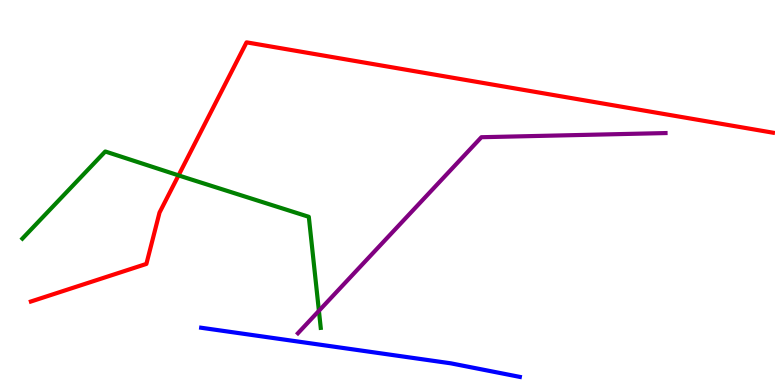[{'lines': ['blue', 'red'], 'intersections': []}, {'lines': ['green', 'red'], 'intersections': [{'x': 2.3, 'y': 5.44}]}, {'lines': ['purple', 'red'], 'intersections': []}, {'lines': ['blue', 'green'], 'intersections': []}, {'lines': ['blue', 'purple'], 'intersections': []}, {'lines': ['green', 'purple'], 'intersections': [{'x': 4.11, 'y': 1.93}]}]